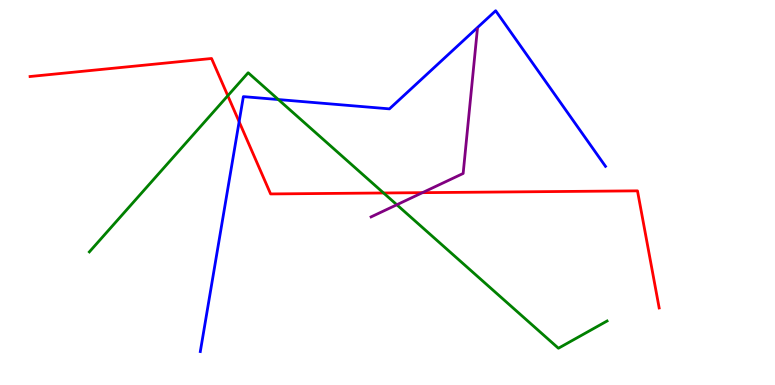[{'lines': ['blue', 'red'], 'intersections': [{'x': 3.09, 'y': 6.84}]}, {'lines': ['green', 'red'], 'intersections': [{'x': 2.94, 'y': 7.51}, {'x': 4.95, 'y': 4.99}]}, {'lines': ['purple', 'red'], 'intersections': [{'x': 5.45, 'y': 5.0}]}, {'lines': ['blue', 'green'], 'intersections': [{'x': 3.59, 'y': 7.41}]}, {'lines': ['blue', 'purple'], 'intersections': []}, {'lines': ['green', 'purple'], 'intersections': [{'x': 5.12, 'y': 4.68}]}]